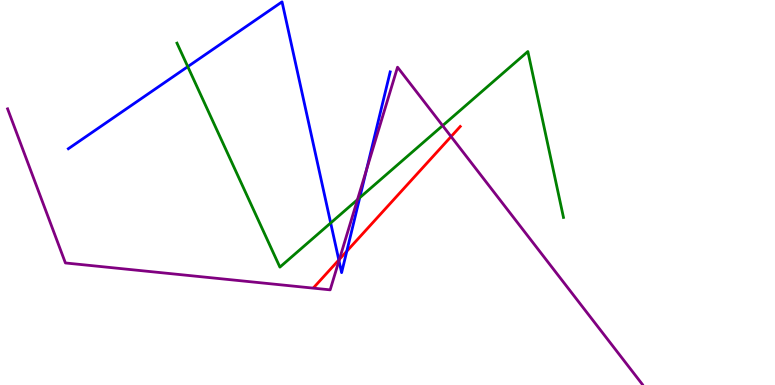[{'lines': ['blue', 'red'], 'intersections': [{'x': 4.37, 'y': 3.25}, {'x': 4.47, 'y': 3.48}]}, {'lines': ['green', 'red'], 'intersections': []}, {'lines': ['purple', 'red'], 'intersections': [{'x': 4.38, 'y': 3.26}, {'x': 5.82, 'y': 6.45}]}, {'lines': ['blue', 'green'], 'intersections': [{'x': 2.42, 'y': 8.27}, {'x': 4.27, 'y': 4.21}, {'x': 4.64, 'y': 4.87}]}, {'lines': ['blue', 'purple'], 'intersections': [{'x': 4.37, 'y': 3.23}, {'x': 4.73, 'y': 5.59}]}, {'lines': ['green', 'purple'], 'intersections': [{'x': 4.61, 'y': 4.81}, {'x': 5.71, 'y': 6.74}]}]